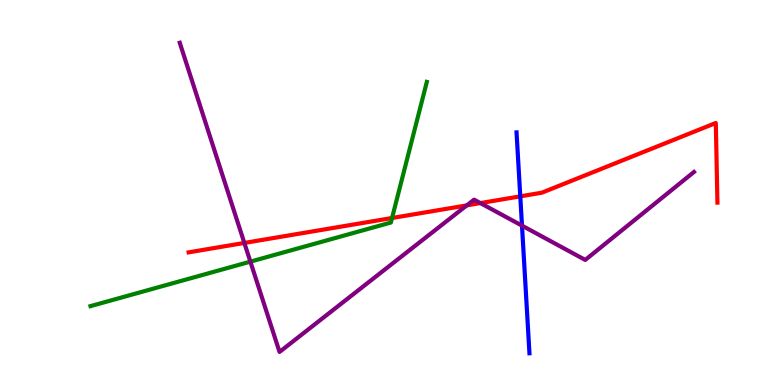[{'lines': ['blue', 'red'], 'intersections': [{'x': 6.71, 'y': 4.9}]}, {'lines': ['green', 'red'], 'intersections': [{'x': 5.06, 'y': 4.34}]}, {'lines': ['purple', 'red'], 'intersections': [{'x': 3.15, 'y': 3.69}, {'x': 6.02, 'y': 4.67}, {'x': 6.2, 'y': 4.73}]}, {'lines': ['blue', 'green'], 'intersections': []}, {'lines': ['blue', 'purple'], 'intersections': [{'x': 6.74, 'y': 4.14}]}, {'lines': ['green', 'purple'], 'intersections': [{'x': 3.23, 'y': 3.2}]}]